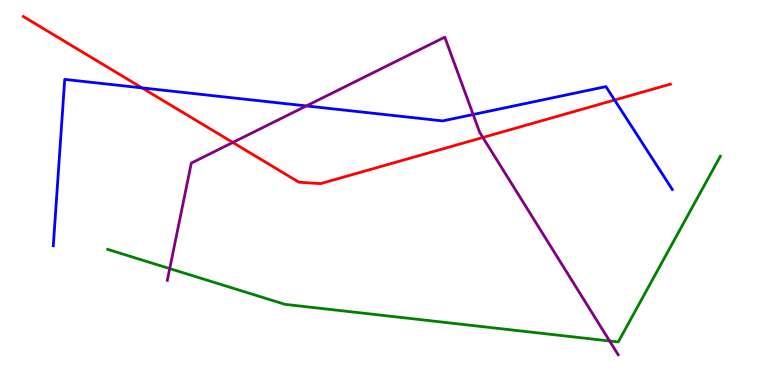[{'lines': ['blue', 'red'], 'intersections': [{'x': 1.83, 'y': 7.72}, {'x': 7.93, 'y': 7.4}]}, {'lines': ['green', 'red'], 'intersections': []}, {'lines': ['purple', 'red'], 'intersections': [{'x': 3.0, 'y': 6.3}, {'x': 6.23, 'y': 6.43}]}, {'lines': ['blue', 'green'], 'intersections': []}, {'lines': ['blue', 'purple'], 'intersections': [{'x': 3.95, 'y': 7.25}, {'x': 6.11, 'y': 7.03}]}, {'lines': ['green', 'purple'], 'intersections': [{'x': 2.19, 'y': 3.02}, {'x': 7.87, 'y': 1.14}]}]